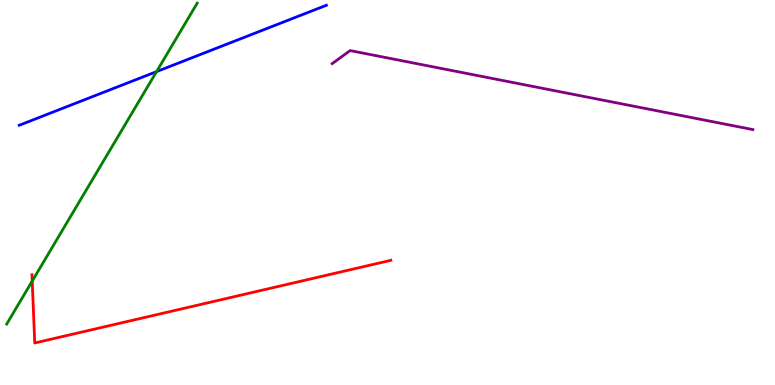[{'lines': ['blue', 'red'], 'intersections': []}, {'lines': ['green', 'red'], 'intersections': [{'x': 0.416, 'y': 2.7}]}, {'lines': ['purple', 'red'], 'intersections': []}, {'lines': ['blue', 'green'], 'intersections': [{'x': 2.02, 'y': 8.14}]}, {'lines': ['blue', 'purple'], 'intersections': []}, {'lines': ['green', 'purple'], 'intersections': []}]